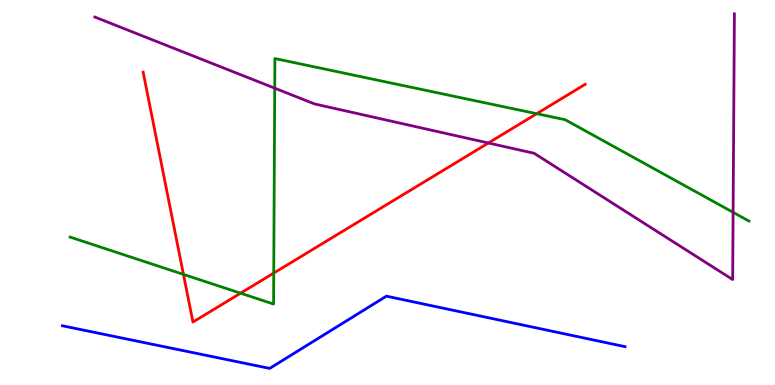[{'lines': ['blue', 'red'], 'intersections': []}, {'lines': ['green', 'red'], 'intersections': [{'x': 2.37, 'y': 2.87}, {'x': 3.1, 'y': 2.38}, {'x': 3.53, 'y': 2.91}, {'x': 6.93, 'y': 7.05}]}, {'lines': ['purple', 'red'], 'intersections': [{'x': 6.3, 'y': 6.29}]}, {'lines': ['blue', 'green'], 'intersections': []}, {'lines': ['blue', 'purple'], 'intersections': []}, {'lines': ['green', 'purple'], 'intersections': [{'x': 3.54, 'y': 7.71}, {'x': 9.46, 'y': 4.48}]}]